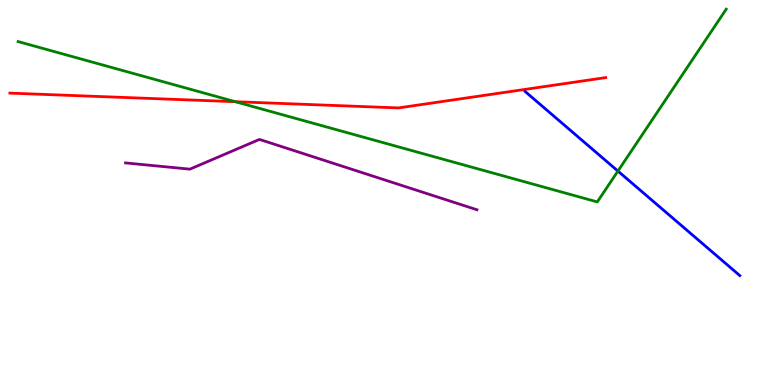[{'lines': ['blue', 'red'], 'intersections': []}, {'lines': ['green', 'red'], 'intersections': [{'x': 3.04, 'y': 7.36}]}, {'lines': ['purple', 'red'], 'intersections': []}, {'lines': ['blue', 'green'], 'intersections': [{'x': 7.97, 'y': 5.56}]}, {'lines': ['blue', 'purple'], 'intersections': []}, {'lines': ['green', 'purple'], 'intersections': []}]